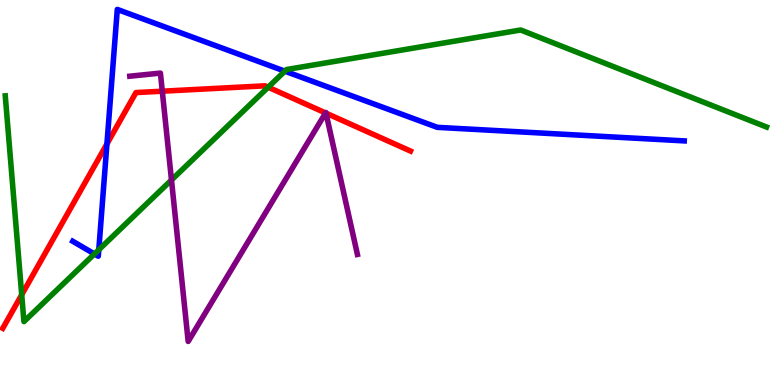[{'lines': ['blue', 'red'], 'intersections': [{'x': 1.38, 'y': 6.26}]}, {'lines': ['green', 'red'], 'intersections': [{'x': 0.28, 'y': 2.34}, {'x': 3.46, 'y': 7.74}]}, {'lines': ['purple', 'red'], 'intersections': [{'x': 2.09, 'y': 7.63}, {'x': 4.2, 'y': 7.07}, {'x': 4.21, 'y': 7.06}]}, {'lines': ['blue', 'green'], 'intersections': [{'x': 1.22, 'y': 3.4}, {'x': 1.27, 'y': 3.51}, {'x': 3.68, 'y': 8.15}]}, {'lines': ['blue', 'purple'], 'intersections': []}, {'lines': ['green', 'purple'], 'intersections': [{'x': 2.21, 'y': 5.32}]}]